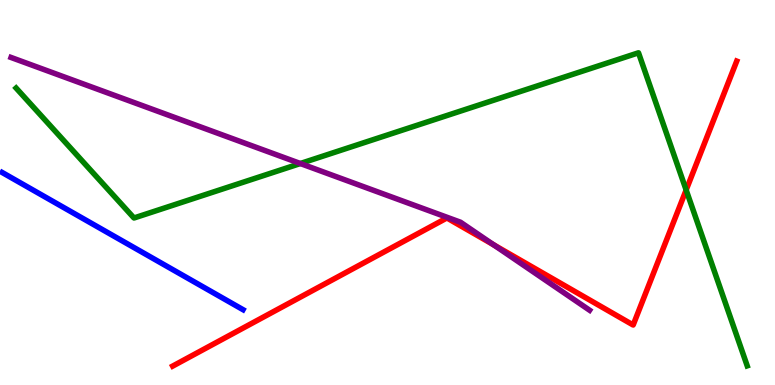[{'lines': ['blue', 'red'], 'intersections': []}, {'lines': ['green', 'red'], 'intersections': [{'x': 8.85, 'y': 5.07}]}, {'lines': ['purple', 'red'], 'intersections': [{'x': 6.37, 'y': 3.64}]}, {'lines': ['blue', 'green'], 'intersections': []}, {'lines': ['blue', 'purple'], 'intersections': []}, {'lines': ['green', 'purple'], 'intersections': [{'x': 3.88, 'y': 5.75}]}]